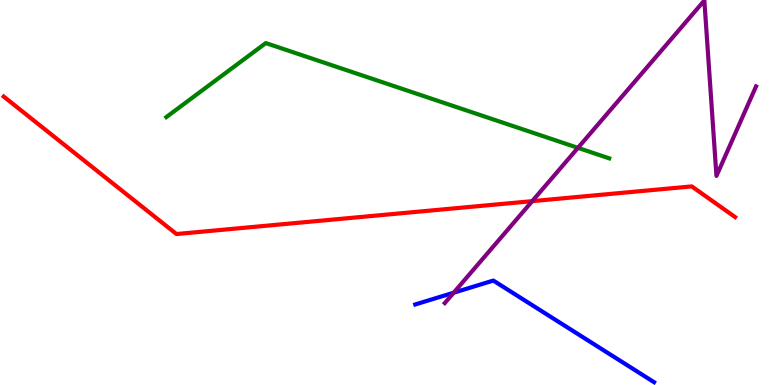[{'lines': ['blue', 'red'], 'intersections': []}, {'lines': ['green', 'red'], 'intersections': []}, {'lines': ['purple', 'red'], 'intersections': [{'x': 6.87, 'y': 4.78}]}, {'lines': ['blue', 'green'], 'intersections': []}, {'lines': ['blue', 'purple'], 'intersections': [{'x': 5.85, 'y': 2.4}]}, {'lines': ['green', 'purple'], 'intersections': [{'x': 7.46, 'y': 6.16}]}]